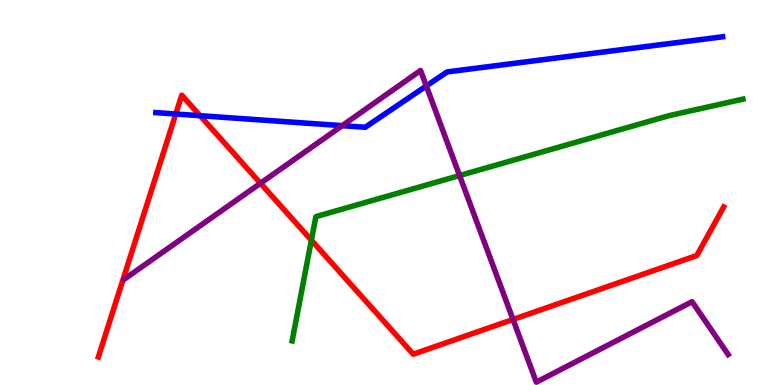[{'lines': ['blue', 'red'], 'intersections': [{'x': 2.27, 'y': 7.04}, {'x': 2.58, 'y': 6.99}]}, {'lines': ['green', 'red'], 'intersections': [{'x': 4.02, 'y': 3.76}]}, {'lines': ['purple', 'red'], 'intersections': [{'x': 3.36, 'y': 5.24}, {'x': 6.62, 'y': 1.7}]}, {'lines': ['blue', 'green'], 'intersections': []}, {'lines': ['blue', 'purple'], 'intersections': [{'x': 4.42, 'y': 6.74}, {'x': 5.5, 'y': 7.77}]}, {'lines': ['green', 'purple'], 'intersections': [{'x': 5.93, 'y': 5.44}]}]